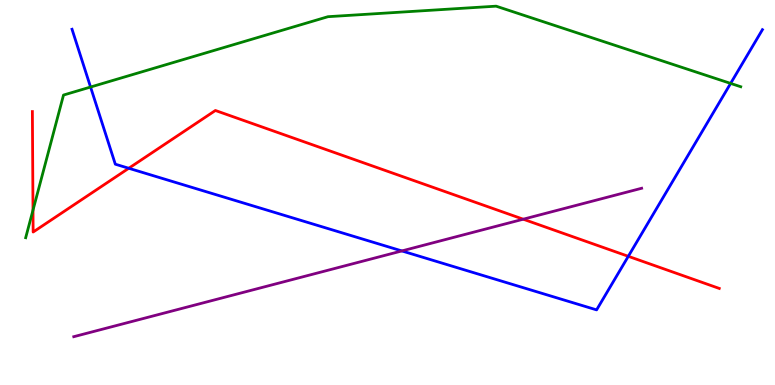[{'lines': ['blue', 'red'], 'intersections': [{'x': 1.66, 'y': 5.63}, {'x': 8.11, 'y': 3.34}]}, {'lines': ['green', 'red'], 'intersections': [{'x': 0.426, 'y': 4.54}]}, {'lines': ['purple', 'red'], 'intersections': [{'x': 6.75, 'y': 4.31}]}, {'lines': ['blue', 'green'], 'intersections': [{'x': 1.17, 'y': 7.74}, {'x': 9.43, 'y': 7.83}]}, {'lines': ['blue', 'purple'], 'intersections': [{'x': 5.19, 'y': 3.48}]}, {'lines': ['green', 'purple'], 'intersections': []}]